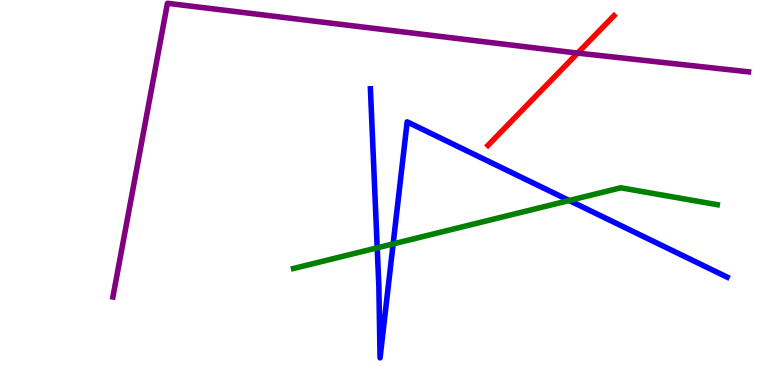[{'lines': ['blue', 'red'], 'intersections': []}, {'lines': ['green', 'red'], 'intersections': []}, {'lines': ['purple', 'red'], 'intersections': [{'x': 7.45, 'y': 8.62}]}, {'lines': ['blue', 'green'], 'intersections': [{'x': 4.87, 'y': 3.56}, {'x': 5.07, 'y': 3.66}, {'x': 7.34, 'y': 4.79}]}, {'lines': ['blue', 'purple'], 'intersections': []}, {'lines': ['green', 'purple'], 'intersections': []}]